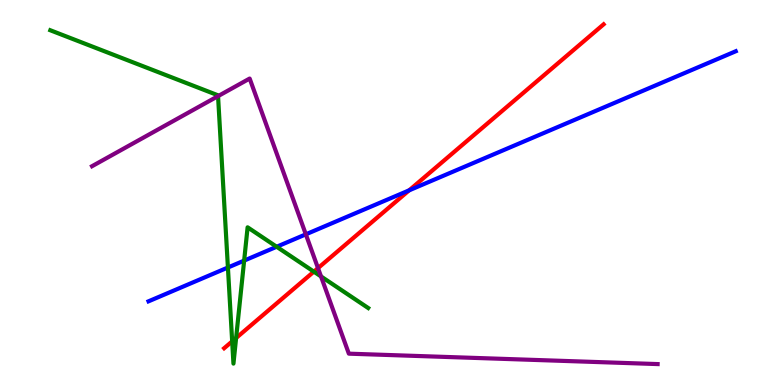[{'lines': ['blue', 'red'], 'intersections': [{'x': 5.28, 'y': 5.06}]}, {'lines': ['green', 'red'], 'intersections': [{'x': 3.0, 'y': 1.13}, {'x': 3.05, 'y': 1.22}, {'x': 4.05, 'y': 2.94}]}, {'lines': ['purple', 'red'], 'intersections': [{'x': 4.1, 'y': 3.04}]}, {'lines': ['blue', 'green'], 'intersections': [{'x': 2.94, 'y': 3.05}, {'x': 3.15, 'y': 3.23}, {'x': 3.57, 'y': 3.59}]}, {'lines': ['blue', 'purple'], 'intersections': [{'x': 3.95, 'y': 3.91}]}, {'lines': ['green', 'purple'], 'intersections': [{'x': 2.81, 'y': 7.5}, {'x': 4.14, 'y': 2.82}]}]